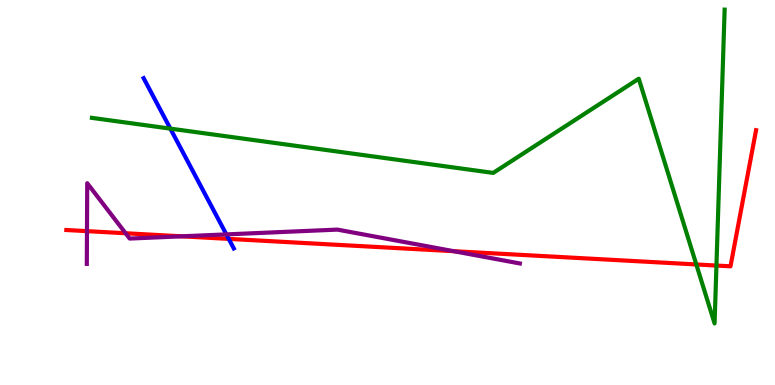[{'lines': ['blue', 'red'], 'intersections': [{'x': 2.95, 'y': 3.8}]}, {'lines': ['green', 'red'], 'intersections': [{'x': 8.98, 'y': 3.13}, {'x': 9.24, 'y': 3.1}]}, {'lines': ['purple', 'red'], 'intersections': [{'x': 1.12, 'y': 4.0}, {'x': 1.62, 'y': 3.94}, {'x': 2.34, 'y': 3.86}, {'x': 5.85, 'y': 3.48}]}, {'lines': ['blue', 'green'], 'intersections': [{'x': 2.2, 'y': 6.66}]}, {'lines': ['blue', 'purple'], 'intersections': [{'x': 2.92, 'y': 3.91}]}, {'lines': ['green', 'purple'], 'intersections': []}]